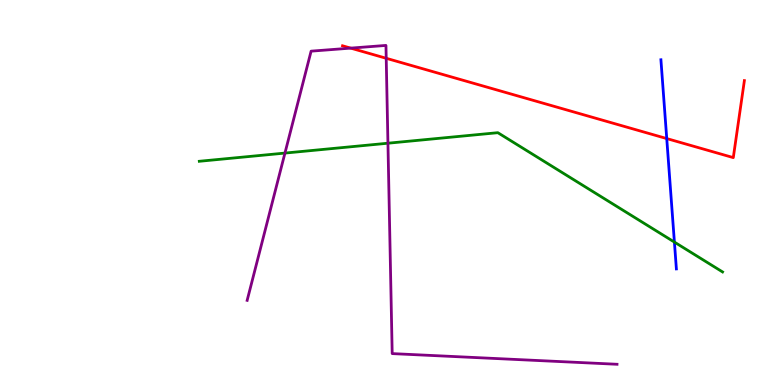[{'lines': ['blue', 'red'], 'intersections': [{'x': 8.6, 'y': 6.4}]}, {'lines': ['green', 'red'], 'intersections': []}, {'lines': ['purple', 'red'], 'intersections': [{'x': 4.53, 'y': 8.75}, {'x': 4.98, 'y': 8.49}]}, {'lines': ['blue', 'green'], 'intersections': [{'x': 8.7, 'y': 3.71}]}, {'lines': ['blue', 'purple'], 'intersections': []}, {'lines': ['green', 'purple'], 'intersections': [{'x': 3.68, 'y': 6.02}, {'x': 5.01, 'y': 6.28}]}]